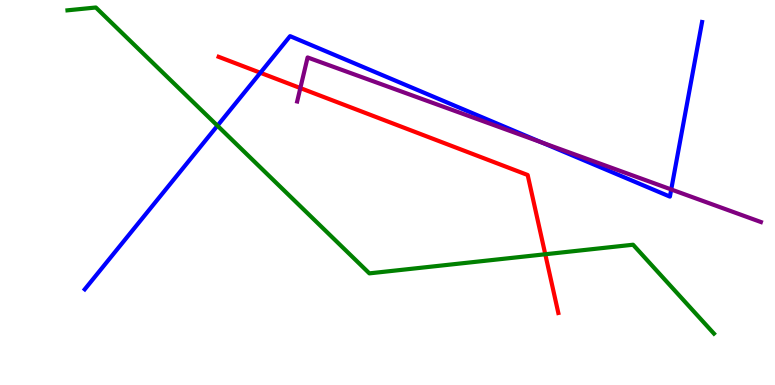[{'lines': ['blue', 'red'], 'intersections': [{'x': 3.36, 'y': 8.11}]}, {'lines': ['green', 'red'], 'intersections': [{'x': 7.04, 'y': 3.4}]}, {'lines': ['purple', 'red'], 'intersections': [{'x': 3.88, 'y': 7.71}]}, {'lines': ['blue', 'green'], 'intersections': [{'x': 2.81, 'y': 6.74}]}, {'lines': ['blue', 'purple'], 'intersections': [{'x': 6.99, 'y': 6.3}, {'x': 8.66, 'y': 5.08}]}, {'lines': ['green', 'purple'], 'intersections': []}]